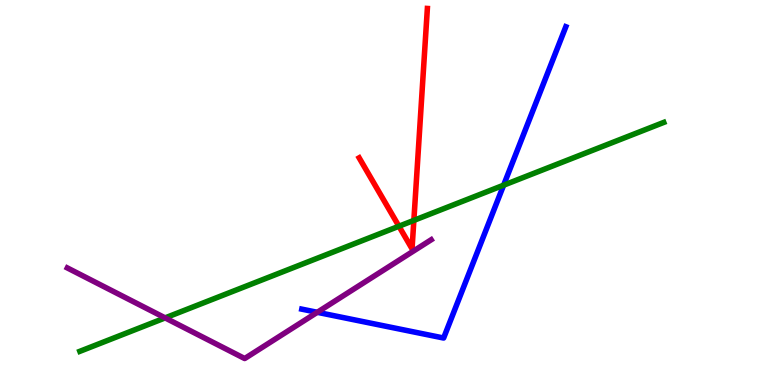[{'lines': ['blue', 'red'], 'intersections': []}, {'lines': ['green', 'red'], 'intersections': [{'x': 5.15, 'y': 4.12}, {'x': 5.34, 'y': 4.28}]}, {'lines': ['purple', 'red'], 'intersections': []}, {'lines': ['blue', 'green'], 'intersections': [{'x': 6.5, 'y': 5.19}]}, {'lines': ['blue', 'purple'], 'intersections': [{'x': 4.09, 'y': 1.89}]}, {'lines': ['green', 'purple'], 'intersections': [{'x': 2.13, 'y': 1.74}]}]